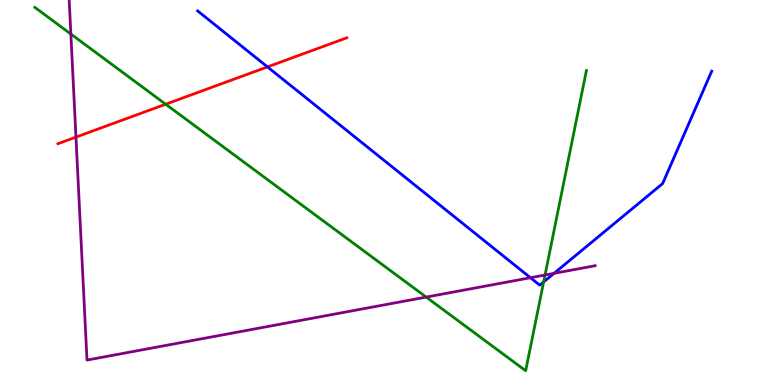[{'lines': ['blue', 'red'], 'intersections': [{'x': 3.45, 'y': 8.26}]}, {'lines': ['green', 'red'], 'intersections': [{'x': 2.14, 'y': 7.29}]}, {'lines': ['purple', 'red'], 'intersections': [{'x': 0.98, 'y': 6.44}]}, {'lines': ['blue', 'green'], 'intersections': [{'x': 7.01, 'y': 2.68}]}, {'lines': ['blue', 'purple'], 'intersections': [{'x': 6.84, 'y': 2.79}, {'x': 7.15, 'y': 2.9}]}, {'lines': ['green', 'purple'], 'intersections': [{'x': 0.914, 'y': 9.12}, {'x': 5.5, 'y': 2.28}, {'x': 7.03, 'y': 2.86}]}]